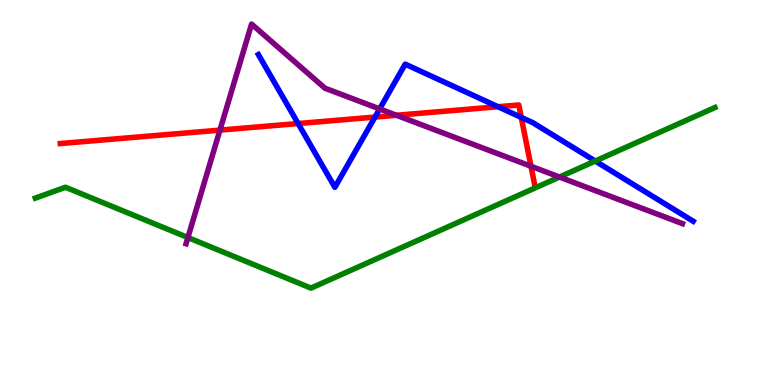[{'lines': ['blue', 'red'], 'intersections': [{'x': 3.85, 'y': 6.79}, {'x': 4.84, 'y': 6.96}, {'x': 6.43, 'y': 7.23}, {'x': 6.73, 'y': 6.95}]}, {'lines': ['green', 'red'], 'intersections': []}, {'lines': ['purple', 'red'], 'intersections': [{'x': 2.84, 'y': 6.62}, {'x': 5.11, 'y': 7.01}, {'x': 6.85, 'y': 5.68}]}, {'lines': ['blue', 'green'], 'intersections': [{'x': 7.68, 'y': 5.82}]}, {'lines': ['blue', 'purple'], 'intersections': [{'x': 4.9, 'y': 7.17}]}, {'lines': ['green', 'purple'], 'intersections': [{'x': 2.42, 'y': 3.83}, {'x': 7.22, 'y': 5.4}]}]